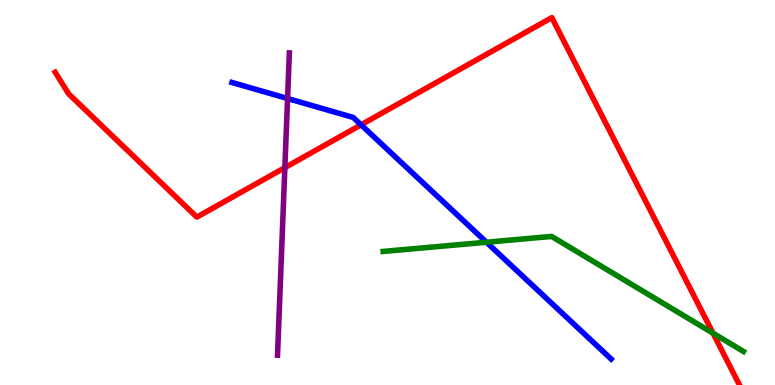[{'lines': ['blue', 'red'], 'intersections': [{'x': 4.66, 'y': 6.76}]}, {'lines': ['green', 'red'], 'intersections': [{'x': 9.2, 'y': 1.35}]}, {'lines': ['purple', 'red'], 'intersections': [{'x': 3.68, 'y': 5.65}]}, {'lines': ['blue', 'green'], 'intersections': [{'x': 6.28, 'y': 3.71}]}, {'lines': ['blue', 'purple'], 'intersections': [{'x': 3.71, 'y': 7.44}]}, {'lines': ['green', 'purple'], 'intersections': []}]